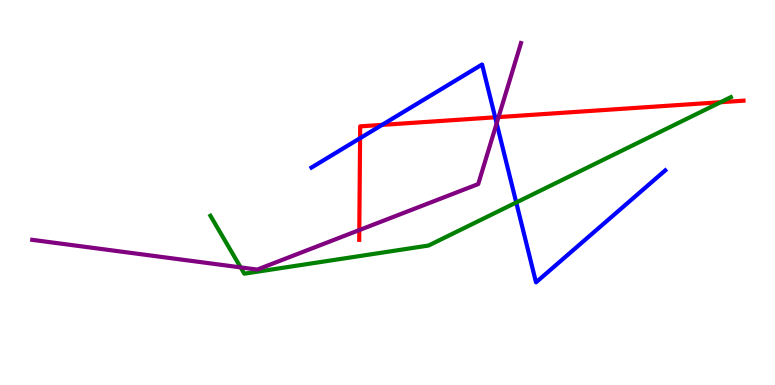[{'lines': ['blue', 'red'], 'intersections': [{'x': 4.65, 'y': 6.41}, {'x': 4.93, 'y': 6.76}, {'x': 6.39, 'y': 6.95}]}, {'lines': ['green', 'red'], 'intersections': [{'x': 9.3, 'y': 7.35}]}, {'lines': ['purple', 'red'], 'intersections': [{'x': 4.64, 'y': 4.02}, {'x': 6.43, 'y': 6.96}]}, {'lines': ['blue', 'green'], 'intersections': [{'x': 6.66, 'y': 4.74}]}, {'lines': ['blue', 'purple'], 'intersections': [{'x': 6.41, 'y': 6.8}]}, {'lines': ['green', 'purple'], 'intersections': [{'x': 3.11, 'y': 3.05}]}]